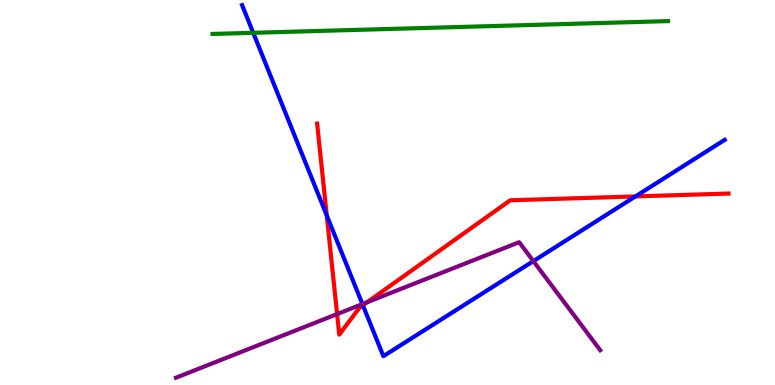[{'lines': ['blue', 'red'], 'intersections': [{'x': 4.22, 'y': 4.4}, {'x': 4.68, 'y': 2.07}, {'x': 8.2, 'y': 4.9}]}, {'lines': ['green', 'red'], 'intersections': []}, {'lines': ['purple', 'red'], 'intersections': [{'x': 4.35, 'y': 1.84}, {'x': 4.74, 'y': 2.15}]}, {'lines': ['blue', 'green'], 'intersections': [{'x': 3.27, 'y': 9.15}]}, {'lines': ['blue', 'purple'], 'intersections': [{'x': 4.68, 'y': 2.1}, {'x': 6.88, 'y': 3.22}]}, {'lines': ['green', 'purple'], 'intersections': []}]